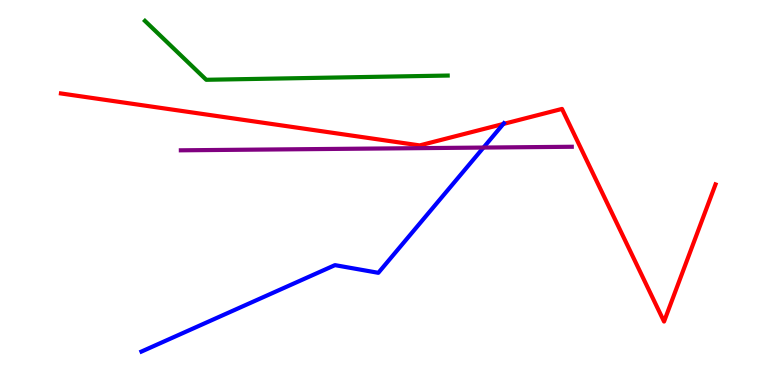[{'lines': ['blue', 'red'], 'intersections': [{'x': 6.49, 'y': 6.78}]}, {'lines': ['green', 'red'], 'intersections': []}, {'lines': ['purple', 'red'], 'intersections': []}, {'lines': ['blue', 'green'], 'intersections': []}, {'lines': ['blue', 'purple'], 'intersections': [{'x': 6.24, 'y': 6.17}]}, {'lines': ['green', 'purple'], 'intersections': []}]